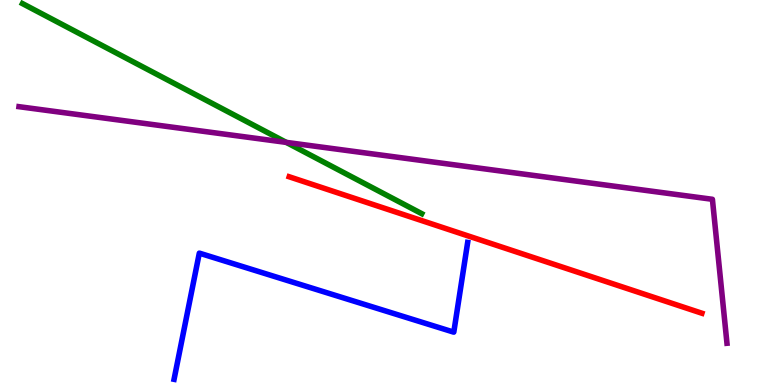[{'lines': ['blue', 'red'], 'intersections': []}, {'lines': ['green', 'red'], 'intersections': []}, {'lines': ['purple', 'red'], 'intersections': []}, {'lines': ['blue', 'green'], 'intersections': []}, {'lines': ['blue', 'purple'], 'intersections': []}, {'lines': ['green', 'purple'], 'intersections': [{'x': 3.69, 'y': 6.3}]}]